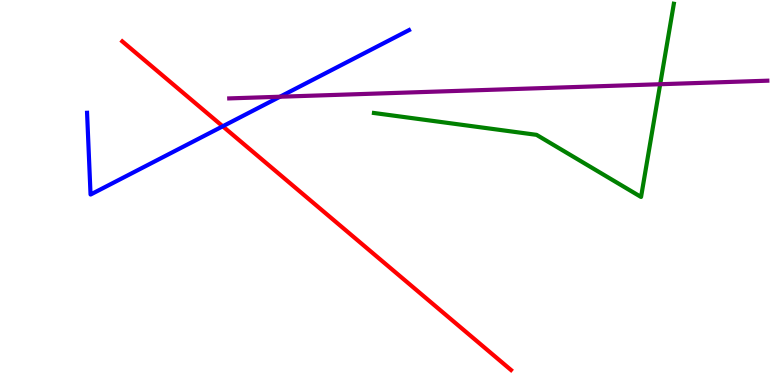[{'lines': ['blue', 'red'], 'intersections': [{'x': 2.87, 'y': 6.72}]}, {'lines': ['green', 'red'], 'intersections': []}, {'lines': ['purple', 'red'], 'intersections': []}, {'lines': ['blue', 'green'], 'intersections': []}, {'lines': ['blue', 'purple'], 'intersections': [{'x': 3.61, 'y': 7.49}]}, {'lines': ['green', 'purple'], 'intersections': [{'x': 8.52, 'y': 7.81}]}]